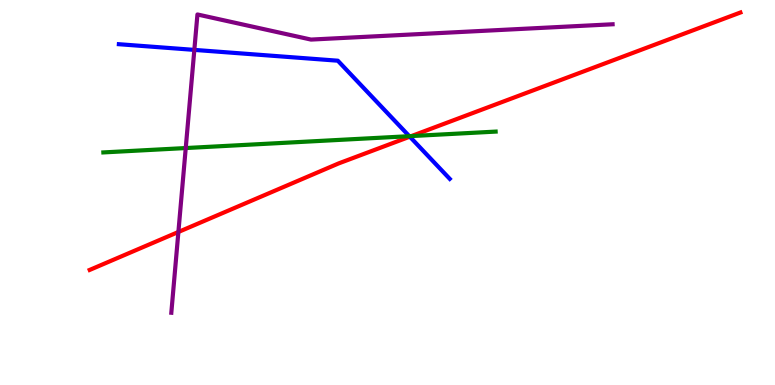[{'lines': ['blue', 'red'], 'intersections': [{'x': 5.29, 'y': 6.45}]}, {'lines': ['green', 'red'], 'intersections': [{'x': 5.31, 'y': 6.47}]}, {'lines': ['purple', 'red'], 'intersections': [{'x': 2.3, 'y': 3.97}]}, {'lines': ['blue', 'green'], 'intersections': [{'x': 5.28, 'y': 6.46}]}, {'lines': ['blue', 'purple'], 'intersections': [{'x': 2.51, 'y': 8.7}]}, {'lines': ['green', 'purple'], 'intersections': [{'x': 2.4, 'y': 6.15}]}]